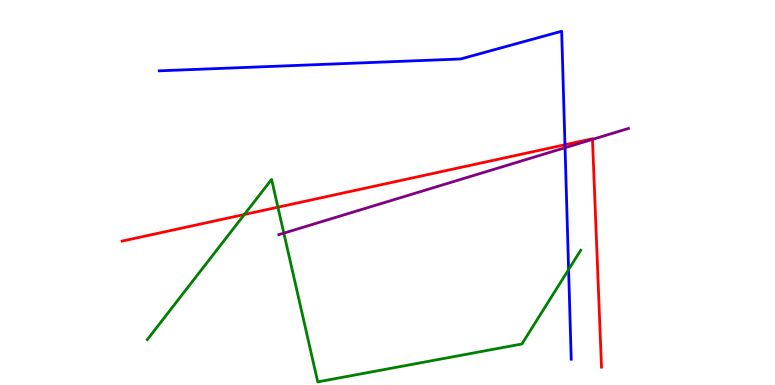[{'lines': ['blue', 'red'], 'intersections': [{'x': 7.29, 'y': 6.24}]}, {'lines': ['green', 'red'], 'intersections': [{'x': 3.15, 'y': 4.43}, {'x': 3.59, 'y': 4.62}]}, {'lines': ['purple', 'red'], 'intersections': [{'x': 7.64, 'y': 6.38}]}, {'lines': ['blue', 'green'], 'intersections': [{'x': 7.34, 'y': 3.0}]}, {'lines': ['blue', 'purple'], 'intersections': [{'x': 7.29, 'y': 6.16}]}, {'lines': ['green', 'purple'], 'intersections': [{'x': 3.66, 'y': 3.94}]}]